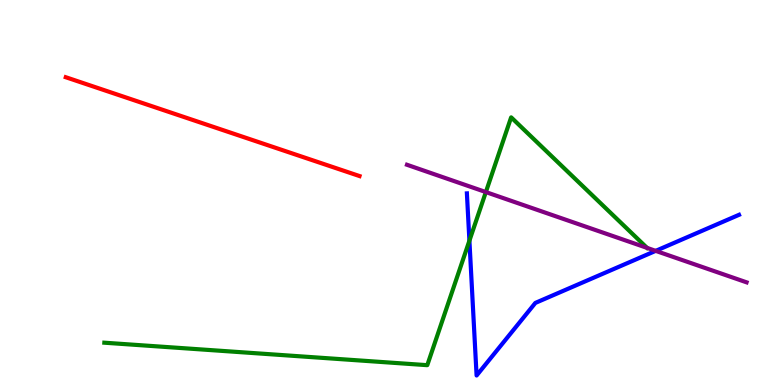[{'lines': ['blue', 'red'], 'intersections': []}, {'lines': ['green', 'red'], 'intersections': []}, {'lines': ['purple', 'red'], 'intersections': []}, {'lines': ['blue', 'green'], 'intersections': [{'x': 6.06, 'y': 3.75}]}, {'lines': ['blue', 'purple'], 'intersections': [{'x': 8.46, 'y': 3.48}]}, {'lines': ['green', 'purple'], 'intersections': [{'x': 6.27, 'y': 5.01}, {'x': 8.35, 'y': 3.56}]}]